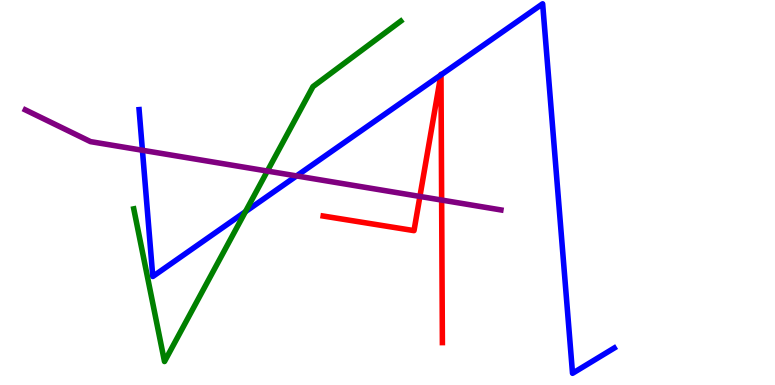[{'lines': ['blue', 'red'], 'intersections': [{'x': 5.69, 'y': 8.05}, {'x': 5.69, 'y': 8.05}]}, {'lines': ['green', 'red'], 'intersections': []}, {'lines': ['purple', 'red'], 'intersections': [{'x': 5.42, 'y': 4.9}, {'x': 5.7, 'y': 4.8}]}, {'lines': ['blue', 'green'], 'intersections': [{'x': 3.17, 'y': 4.5}]}, {'lines': ['blue', 'purple'], 'intersections': [{'x': 1.84, 'y': 6.1}, {'x': 3.83, 'y': 5.43}]}, {'lines': ['green', 'purple'], 'intersections': [{'x': 3.45, 'y': 5.56}]}]